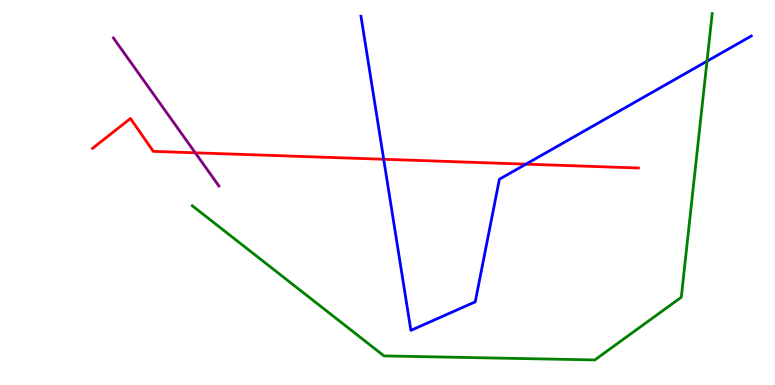[{'lines': ['blue', 'red'], 'intersections': [{'x': 4.95, 'y': 5.86}, {'x': 6.79, 'y': 5.74}]}, {'lines': ['green', 'red'], 'intersections': []}, {'lines': ['purple', 'red'], 'intersections': [{'x': 2.52, 'y': 6.03}]}, {'lines': ['blue', 'green'], 'intersections': [{'x': 9.12, 'y': 8.41}]}, {'lines': ['blue', 'purple'], 'intersections': []}, {'lines': ['green', 'purple'], 'intersections': []}]